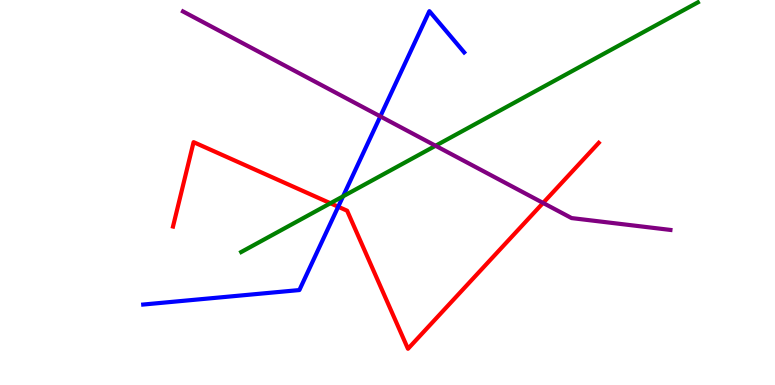[{'lines': ['blue', 'red'], 'intersections': [{'x': 4.36, 'y': 4.63}]}, {'lines': ['green', 'red'], 'intersections': [{'x': 4.26, 'y': 4.72}]}, {'lines': ['purple', 'red'], 'intersections': [{'x': 7.01, 'y': 4.73}]}, {'lines': ['blue', 'green'], 'intersections': [{'x': 4.43, 'y': 4.9}]}, {'lines': ['blue', 'purple'], 'intersections': [{'x': 4.91, 'y': 6.98}]}, {'lines': ['green', 'purple'], 'intersections': [{'x': 5.62, 'y': 6.21}]}]